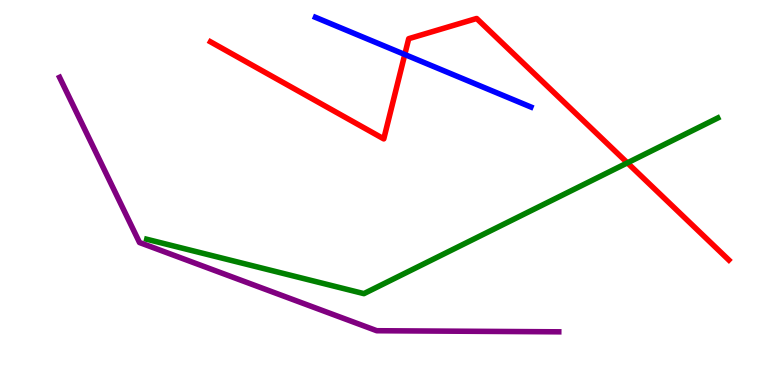[{'lines': ['blue', 'red'], 'intersections': [{'x': 5.22, 'y': 8.58}]}, {'lines': ['green', 'red'], 'intersections': [{'x': 8.1, 'y': 5.77}]}, {'lines': ['purple', 'red'], 'intersections': []}, {'lines': ['blue', 'green'], 'intersections': []}, {'lines': ['blue', 'purple'], 'intersections': []}, {'lines': ['green', 'purple'], 'intersections': []}]